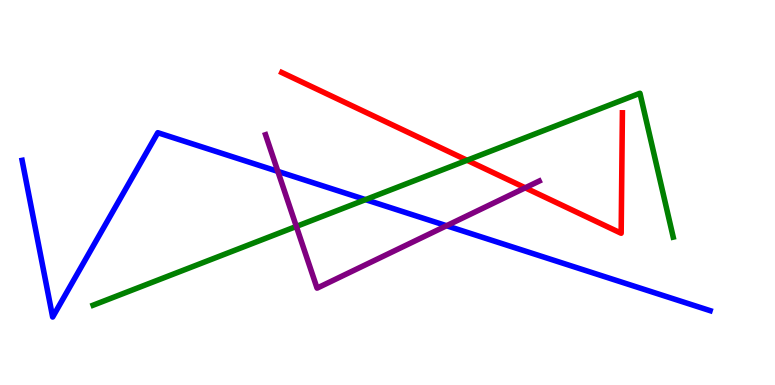[{'lines': ['blue', 'red'], 'intersections': []}, {'lines': ['green', 'red'], 'intersections': [{'x': 6.03, 'y': 5.84}]}, {'lines': ['purple', 'red'], 'intersections': [{'x': 6.78, 'y': 5.12}]}, {'lines': ['blue', 'green'], 'intersections': [{'x': 4.72, 'y': 4.81}]}, {'lines': ['blue', 'purple'], 'intersections': [{'x': 3.59, 'y': 5.55}, {'x': 5.76, 'y': 4.14}]}, {'lines': ['green', 'purple'], 'intersections': [{'x': 3.82, 'y': 4.12}]}]